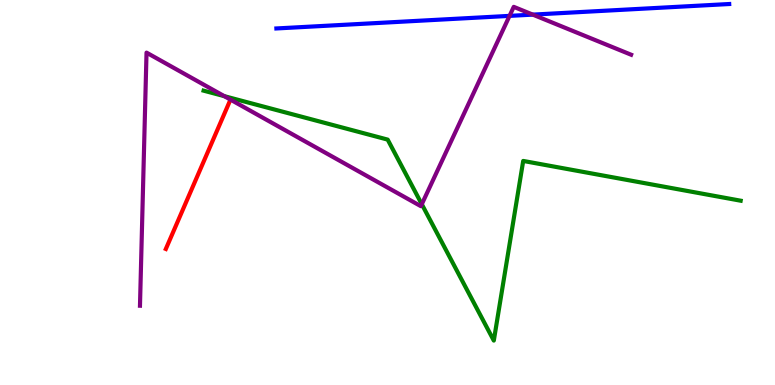[{'lines': ['blue', 'red'], 'intersections': []}, {'lines': ['green', 'red'], 'intersections': []}, {'lines': ['purple', 'red'], 'intersections': []}, {'lines': ['blue', 'green'], 'intersections': []}, {'lines': ['blue', 'purple'], 'intersections': [{'x': 6.57, 'y': 9.59}, {'x': 6.87, 'y': 9.62}]}, {'lines': ['green', 'purple'], 'intersections': [{'x': 2.89, 'y': 7.5}, {'x': 5.44, 'y': 4.7}]}]